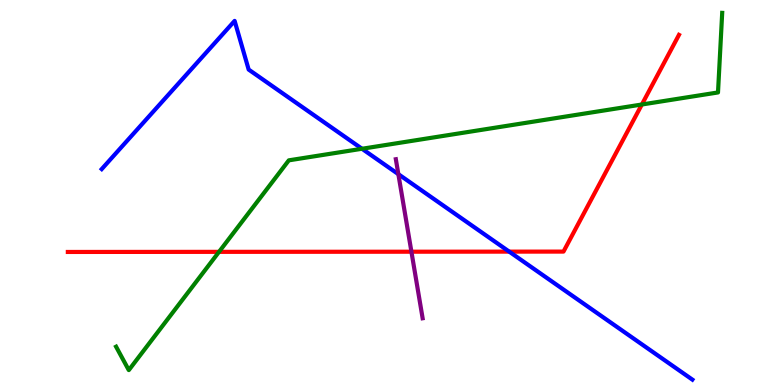[{'lines': ['blue', 'red'], 'intersections': [{'x': 6.57, 'y': 3.46}]}, {'lines': ['green', 'red'], 'intersections': [{'x': 2.83, 'y': 3.46}, {'x': 8.28, 'y': 7.29}]}, {'lines': ['purple', 'red'], 'intersections': [{'x': 5.31, 'y': 3.46}]}, {'lines': ['blue', 'green'], 'intersections': [{'x': 4.67, 'y': 6.14}]}, {'lines': ['blue', 'purple'], 'intersections': [{'x': 5.14, 'y': 5.48}]}, {'lines': ['green', 'purple'], 'intersections': []}]